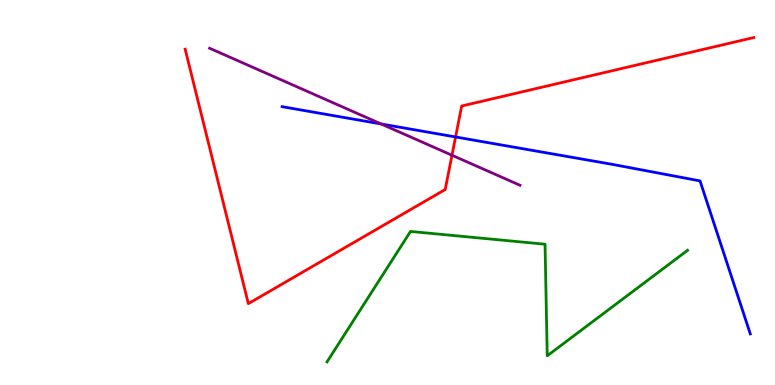[{'lines': ['blue', 'red'], 'intersections': [{'x': 5.88, 'y': 6.44}]}, {'lines': ['green', 'red'], 'intersections': []}, {'lines': ['purple', 'red'], 'intersections': [{'x': 5.83, 'y': 5.97}]}, {'lines': ['blue', 'green'], 'intersections': []}, {'lines': ['blue', 'purple'], 'intersections': [{'x': 4.92, 'y': 6.78}]}, {'lines': ['green', 'purple'], 'intersections': []}]